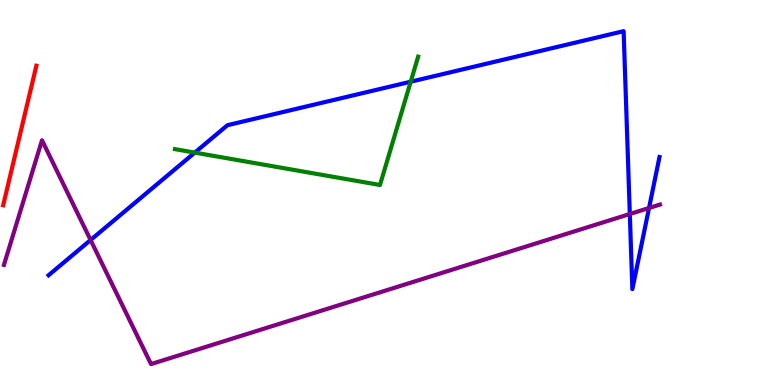[{'lines': ['blue', 'red'], 'intersections': []}, {'lines': ['green', 'red'], 'intersections': []}, {'lines': ['purple', 'red'], 'intersections': []}, {'lines': ['blue', 'green'], 'intersections': [{'x': 2.51, 'y': 6.04}, {'x': 5.3, 'y': 7.88}]}, {'lines': ['blue', 'purple'], 'intersections': [{'x': 1.17, 'y': 3.77}, {'x': 8.13, 'y': 4.44}, {'x': 8.37, 'y': 4.6}]}, {'lines': ['green', 'purple'], 'intersections': []}]